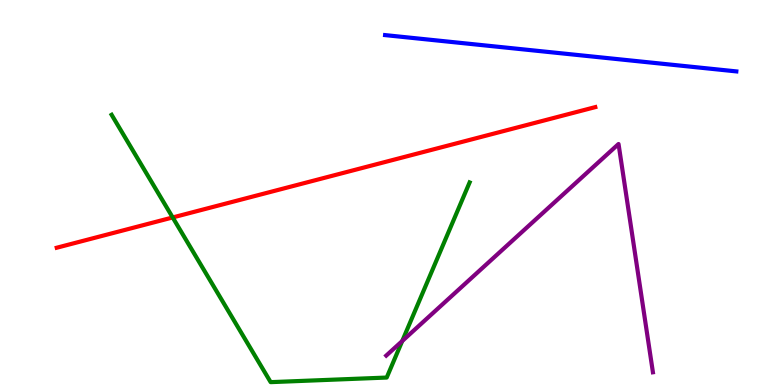[{'lines': ['blue', 'red'], 'intersections': []}, {'lines': ['green', 'red'], 'intersections': [{'x': 2.23, 'y': 4.35}]}, {'lines': ['purple', 'red'], 'intersections': []}, {'lines': ['blue', 'green'], 'intersections': []}, {'lines': ['blue', 'purple'], 'intersections': []}, {'lines': ['green', 'purple'], 'intersections': [{'x': 5.19, 'y': 1.14}]}]